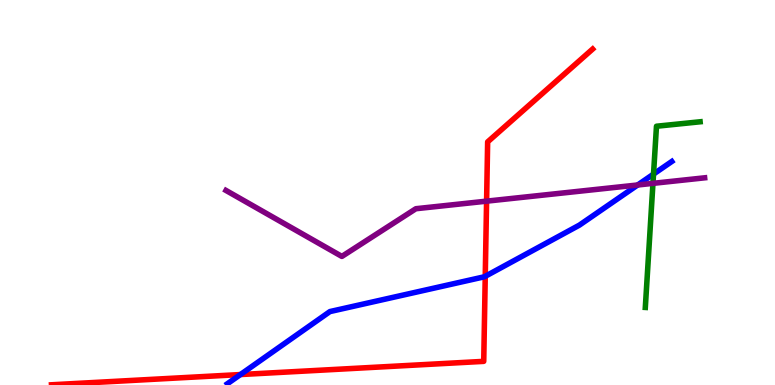[{'lines': ['blue', 'red'], 'intersections': [{'x': 3.1, 'y': 0.271}, {'x': 6.26, 'y': 2.82}]}, {'lines': ['green', 'red'], 'intersections': []}, {'lines': ['purple', 'red'], 'intersections': [{'x': 6.28, 'y': 4.78}]}, {'lines': ['blue', 'green'], 'intersections': [{'x': 8.43, 'y': 5.48}]}, {'lines': ['blue', 'purple'], 'intersections': [{'x': 8.23, 'y': 5.2}]}, {'lines': ['green', 'purple'], 'intersections': [{'x': 8.43, 'y': 5.24}]}]